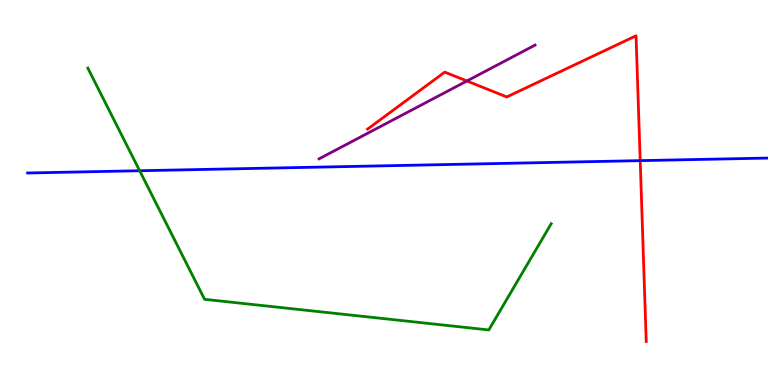[{'lines': ['blue', 'red'], 'intersections': [{'x': 8.26, 'y': 5.83}]}, {'lines': ['green', 'red'], 'intersections': []}, {'lines': ['purple', 'red'], 'intersections': [{'x': 6.02, 'y': 7.9}]}, {'lines': ['blue', 'green'], 'intersections': [{'x': 1.8, 'y': 5.57}]}, {'lines': ['blue', 'purple'], 'intersections': []}, {'lines': ['green', 'purple'], 'intersections': []}]